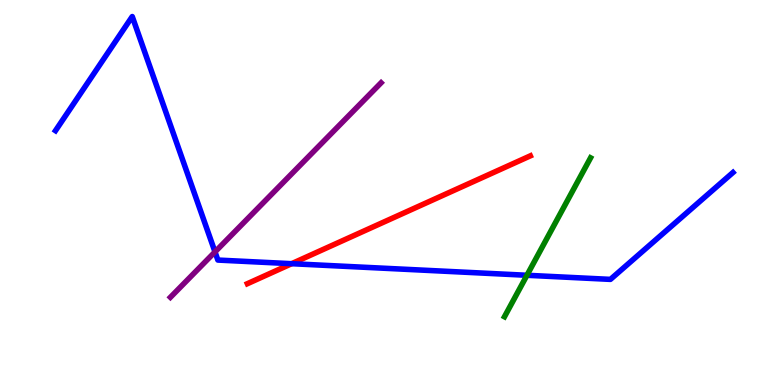[{'lines': ['blue', 'red'], 'intersections': [{'x': 3.76, 'y': 3.15}]}, {'lines': ['green', 'red'], 'intersections': []}, {'lines': ['purple', 'red'], 'intersections': []}, {'lines': ['blue', 'green'], 'intersections': [{'x': 6.8, 'y': 2.85}]}, {'lines': ['blue', 'purple'], 'intersections': [{'x': 2.77, 'y': 3.46}]}, {'lines': ['green', 'purple'], 'intersections': []}]